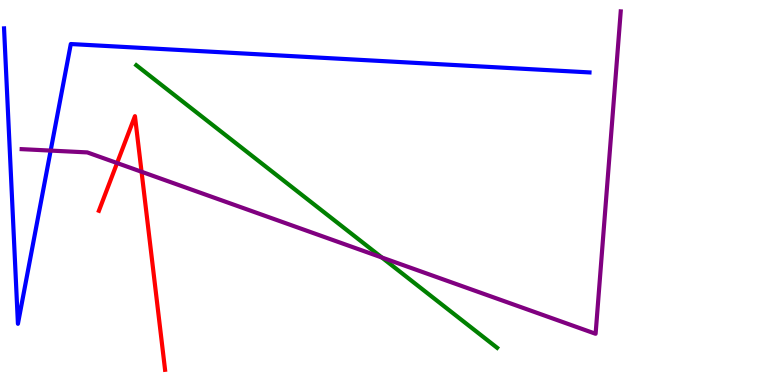[{'lines': ['blue', 'red'], 'intersections': []}, {'lines': ['green', 'red'], 'intersections': []}, {'lines': ['purple', 'red'], 'intersections': [{'x': 1.51, 'y': 5.77}, {'x': 1.83, 'y': 5.54}]}, {'lines': ['blue', 'green'], 'intersections': []}, {'lines': ['blue', 'purple'], 'intersections': [{'x': 0.654, 'y': 6.09}]}, {'lines': ['green', 'purple'], 'intersections': [{'x': 4.93, 'y': 3.31}]}]